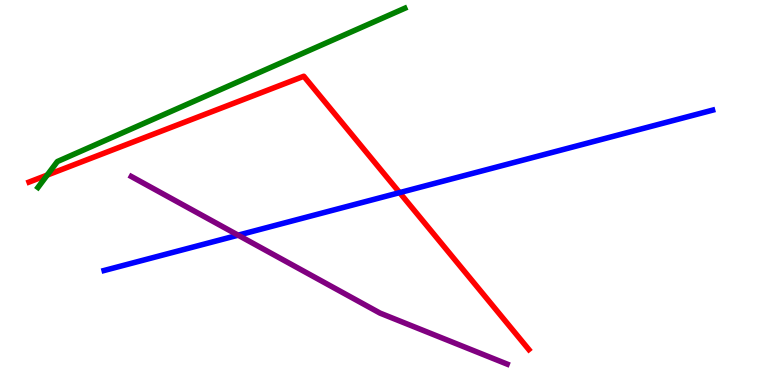[{'lines': ['blue', 'red'], 'intersections': [{'x': 5.16, 'y': 5.0}]}, {'lines': ['green', 'red'], 'intersections': [{'x': 0.609, 'y': 5.45}]}, {'lines': ['purple', 'red'], 'intersections': []}, {'lines': ['blue', 'green'], 'intersections': []}, {'lines': ['blue', 'purple'], 'intersections': [{'x': 3.07, 'y': 3.89}]}, {'lines': ['green', 'purple'], 'intersections': []}]